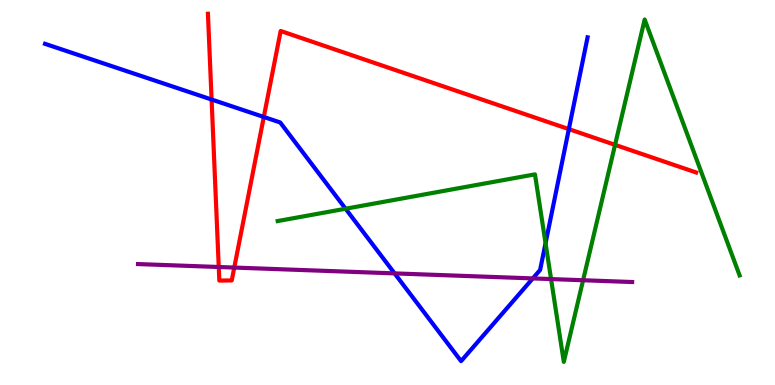[{'lines': ['blue', 'red'], 'intersections': [{'x': 2.73, 'y': 7.41}, {'x': 3.4, 'y': 6.96}, {'x': 7.34, 'y': 6.65}]}, {'lines': ['green', 'red'], 'intersections': [{'x': 7.94, 'y': 6.24}]}, {'lines': ['purple', 'red'], 'intersections': [{'x': 2.82, 'y': 3.06}, {'x': 3.02, 'y': 3.05}]}, {'lines': ['blue', 'green'], 'intersections': [{'x': 4.46, 'y': 4.58}, {'x': 7.04, 'y': 3.68}]}, {'lines': ['blue', 'purple'], 'intersections': [{'x': 5.09, 'y': 2.9}, {'x': 6.87, 'y': 2.77}]}, {'lines': ['green', 'purple'], 'intersections': [{'x': 7.11, 'y': 2.75}, {'x': 7.52, 'y': 2.72}]}]